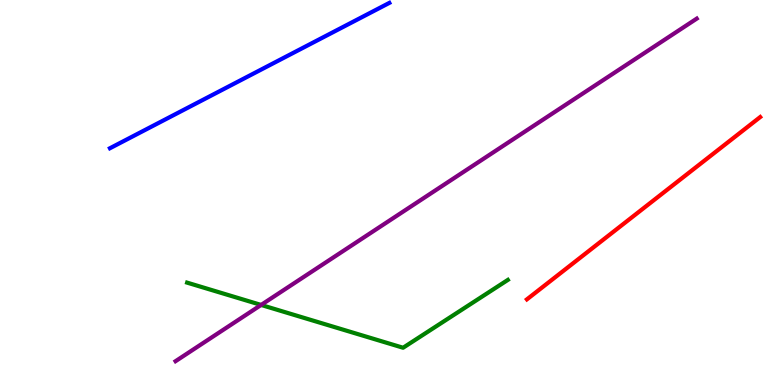[{'lines': ['blue', 'red'], 'intersections': []}, {'lines': ['green', 'red'], 'intersections': []}, {'lines': ['purple', 'red'], 'intersections': []}, {'lines': ['blue', 'green'], 'intersections': []}, {'lines': ['blue', 'purple'], 'intersections': []}, {'lines': ['green', 'purple'], 'intersections': [{'x': 3.37, 'y': 2.08}]}]